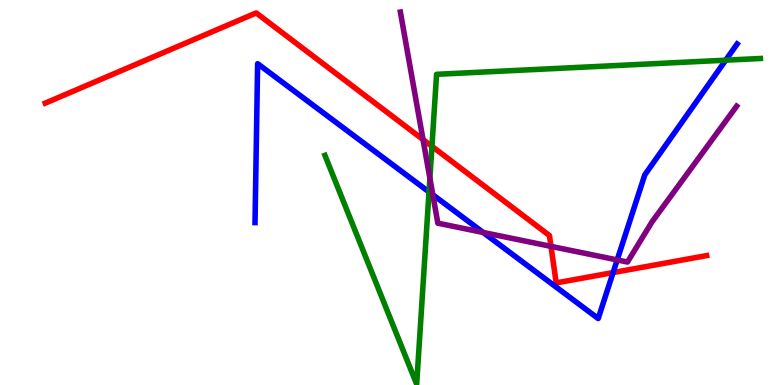[{'lines': ['blue', 'red'], 'intersections': [{'x': 7.91, 'y': 2.92}]}, {'lines': ['green', 'red'], 'intersections': [{'x': 5.57, 'y': 6.2}]}, {'lines': ['purple', 'red'], 'intersections': [{'x': 5.46, 'y': 6.38}, {'x': 7.11, 'y': 3.6}]}, {'lines': ['blue', 'green'], 'intersections': [{'x': 5.54, 'y': 5.01}, {'x': 9.36, 'y': 8.44}]}, {'lines': ['blue', 'purple'], 'intersections': [{'x': 5.58, 'y': 4.94}, {'x': 6.23, 'y': 3.96}, {'x': 7.96, 'y': 3.25}]}, {'lines': ['green', 'purple'], 'intersections': [{'x': 5.55, 'y': 5.37}]}]